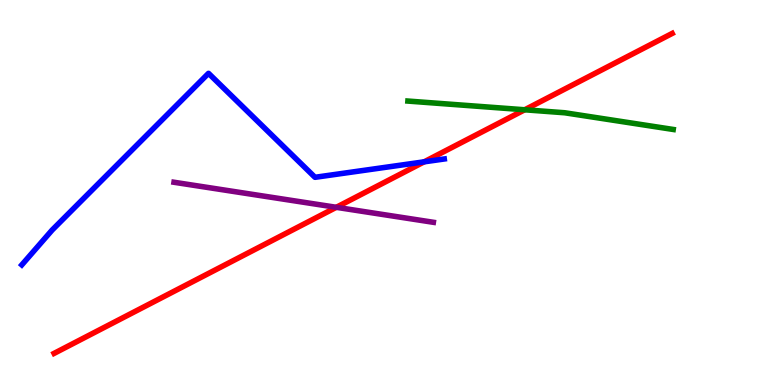[{'lines': ['blue', 'red'], 'intersections': [{'x': 5.47, 'y': 5.8}]}, {'lines': ['green', 'red'], 'intersections': [{'x': 6.77, 'y': 7.15}]}, {'lines': ['purple', 'red'], 'intersections': [{'x': 4.34, 'y': 4.62}]}, {'lines': ['blue', 'green'], 'intersections': []}, {'lines': ['blue', 'purple'], 'intersections': []}, {'lines': ['green', 'purple'], 'intersections': []}]